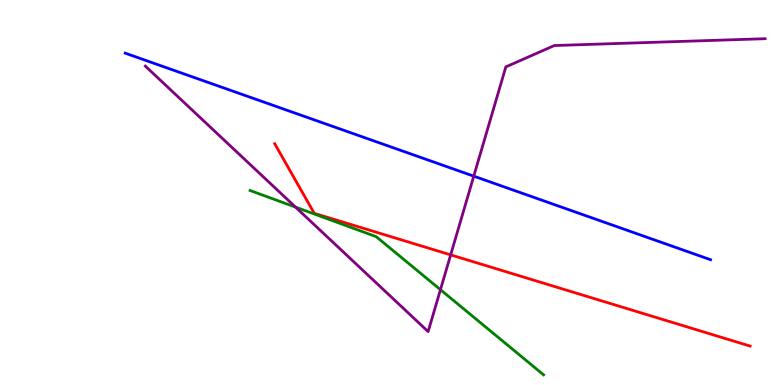[{'lines': ['blue', 'red'], 'intersections': []}, {'lines': ['green', 'red'], 'intersections': []}, {'lines': ['purple', 'red'], 'intersections': [{'x': 5.82, 'y': 3.38}]}, {'lines': ['blue', 'green'], 'intersections': []}, {'lines': ['blue', 'purple'], 'intersections': [{'x': 6.11, 'y': 5.42}]}, {'lines': ['green', 'purple'], 'intersections': [{'x': 3.81, 'y': 4.62}, {'x': 5.68, 'y': 2.48}]}]